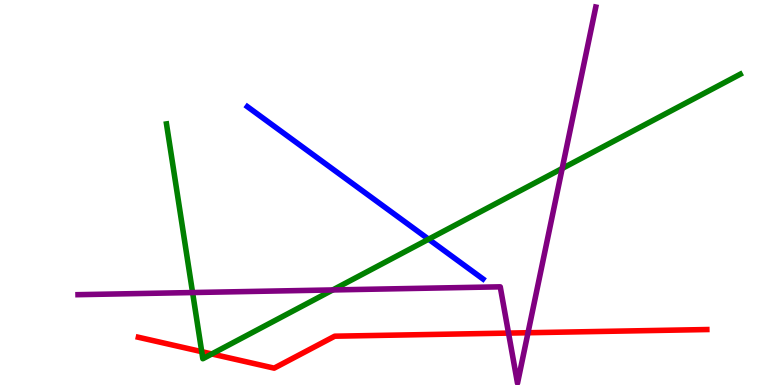[{'lines': ['blue', 'red'], 'intersections': []}, {'lines': ['green', 'red'], 'intersections': [{'x': 2.6, 'y': 0.866}, {'x': 2.73, 'y': 0.806}]}, {'lines': ['purple', 'red'], 'intersections': [{'x': 6.56, 'y': 1.35}, {'x': 6.81, 'y': 1.36}]}, {'lines': ['blue', 'green'], 'intersections': [{'x': 5.53, 'y': 3.79}]}, {'lines': ['blue', 'purple'], 'intersections': []}, {'lines': ['green', 'purple'], 'intersections': [{'x': 2.48, 'y': 2.4}, {'x': 4.29, 'y': 2.47}, {'x': 7.25, 'y': 5.62}]}]